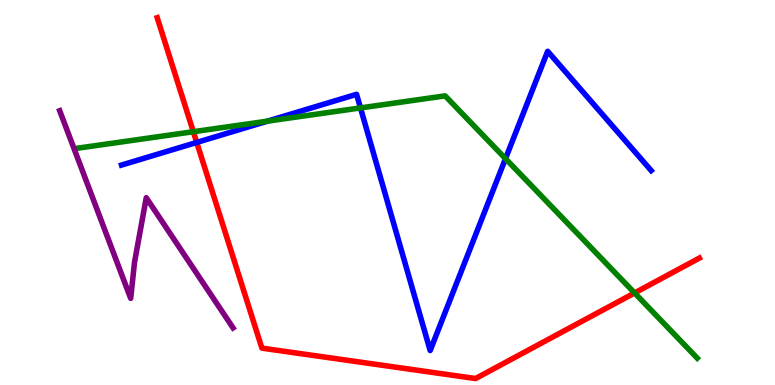[{'lines': ['blue', 'red'], 'intersections': [{'x': 2.54, 'y': 6.3}]}, {'lines': ['green', 'red'], 'intersections': [{'x': 2.49, 'y': 6.58}, {'x': 8.19, 'y': 2.39}]}, {'lines': ['purple', 'red'], 'intersections': []}, {'lines': ['blue', 'green'], 'intersections': [{'x': 3.45, 'y': 6.85}, {'x': 4.65, 'y': 7.2}, {'x': 6.52, 'y': 5.88}]}, {'lines': ['blue', 'purple'], 'intersections': []}, {'lines': ['green', 'purple'], 'intersections': []}]